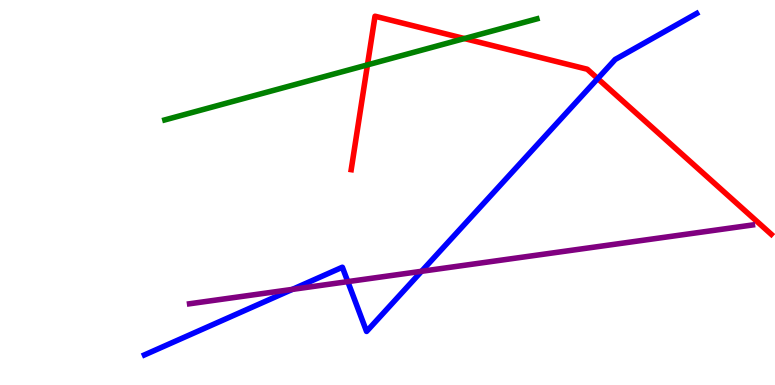[{'lines': ['blue', 'red'], 'intersections': [{'x': 7.71, 'y': 7.96}]}, {'lines': ['green', 'red'], 'intersections': [{'x': 4.74, 'y': 8.31}, {'x': 5.99, 'y': 9.0}]}, {'lines': ['purple', 'red'], 'intersections': []}, {'lines': ['blue', 'green'], 'intersections': []}, {'lines': ['blue', 'purple'], 'intersections': [{'x': 3.77, 'y': 2.48}, {'x': 4.49, 'y': 2.69}, {'x': 5.44, 'y': 2.95}]}, {'lines': ['green', 'purple'], 'intersections': []}]